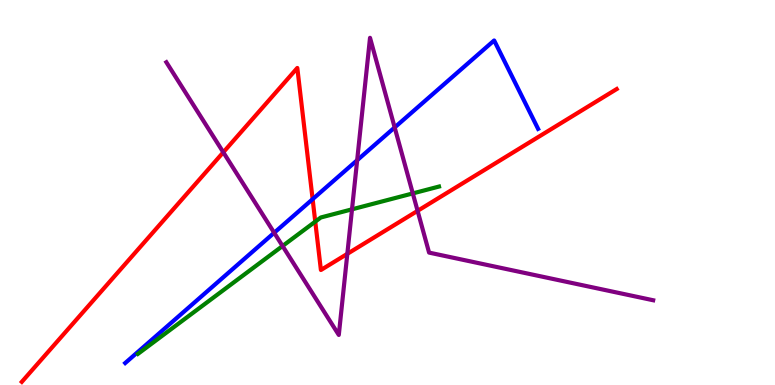[{'lines': ['blue', 'red'], 'intersections': [{'x': 4.03, 'y': 4.83}]}, {'lines': ['green', 'red'], 'intersections': [{'x': 4.07, 'y': 4.24}]}, {'lines': ['purple', 'red'], 'intersections': [{'x': 2.88, 'y': 6.04}, {'x': 4.48, 'y': 3.41}, {'x': 5.39, 'y': 4.52}]}, {'lines': ['blue', 'green'], 'intersections': []}, {'lines': ['blue', 'purple'], 'intersections': [{'x': 3.54, 'y': 3.95}, {'x': 4.61, 'y': 5.84}, {'x': 5.09, 'y': 6.69}]}, {'lines': ['green', 'purple'], 'intersections': [{'x': 3.65, 'y': 3.61}, {'x': 4.54, 'y': 4.56}, {'x': 5.33, 'y': 4.98}]}]